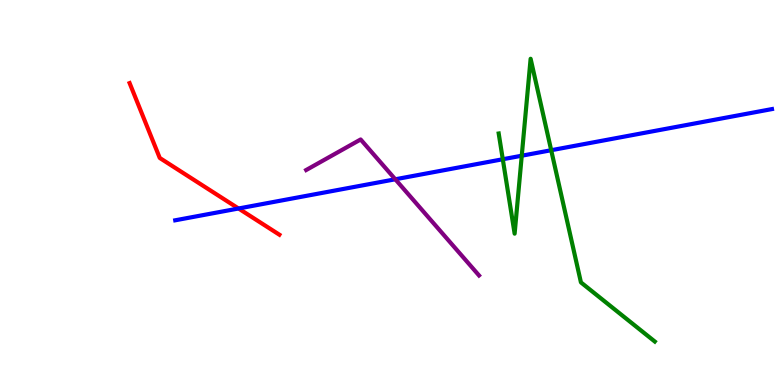[{'lines': ['blue', 'red'], 'intersections': [{'x': 3.08, 'y': 4.58}]}, {'lines': ['green', 'red'], 'intersections': []}, {'lines': ['purple', 'red'], 'intersections': []}, {'lines': ['blue', 'green'], 'intersections': [{'x': 6.49, 'y': 5.86}, {'x': 6.73, 'y': 5.96}, {'x': 7.11, 'y': 6.1}]}, {'lines': ['blue', 'purple'], 'intersections': [{'x': 5.1, 'y': 5.34}]}, {'lines': ['green', 'purple'], 'intersections': []}]